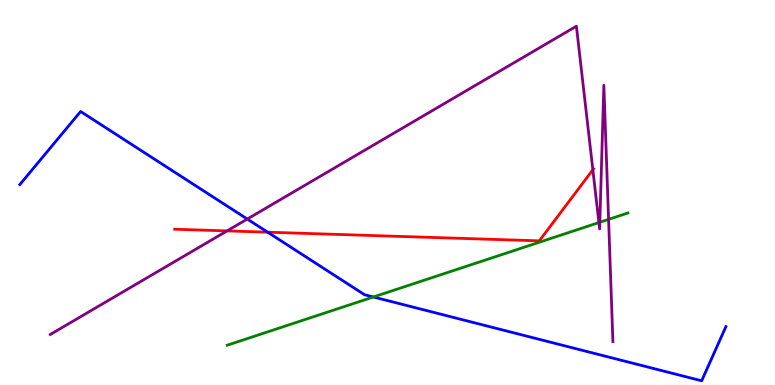[{'lines': ['blue', 'red'], 'intersections': [{'x': 3.45, 'y': 3.97}]}, {'lines': ['green', 'red'], 'intersections': []}, {'lines': ['purple', 'red'], 'intersections': [{'x': 2.93, 'y': 4.0}, {'x': 7.65, 'y': 5.59}]}, {'lines': ['blue', 'green'], 'intersections': [{'x': 4.82, 'y': 2.29}]}, {'lines': ['blue', 'purple'], 'intersections': [{'x': 3.19, 'y': 4.31}]}, {'lines': ['green', 'purple'], 'intersections': [{'x': 7.73, 'y': 4.22}, {'x': 7.74, 'y': 4.23}, {'x': 7.85, 'y': 4.3}]}]